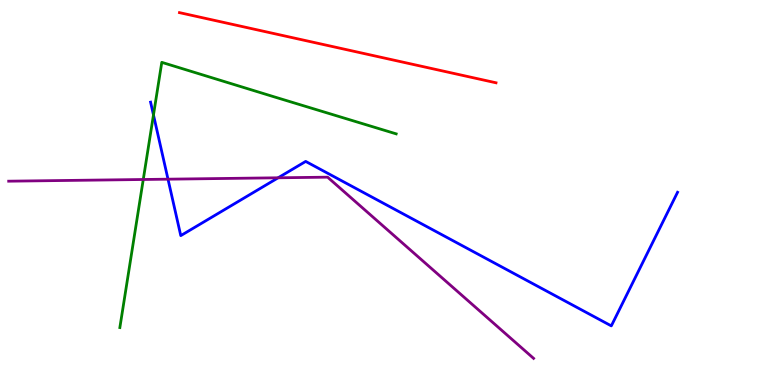[{'lines': ['blue', 'red'], 'intersections': []}, {'lines': ['green', 'red'], 'intersections': []}, {'lines': ['purple', 'red'], 'intersections': []}, {'lines': ['blue', 'green'], 'intersections': [{'x': 1.98, 'y': 7.01}]}, {'lines': ['blue', 'purple'], 'intersections': [{'x': 2.17, 'y': 5.35}, {'x': 3.59, 'y': 5.38}]}, {'lines': ['green', 'purple'], 'intersections': [{'x': 1.85, 'y': 5.34}]}]